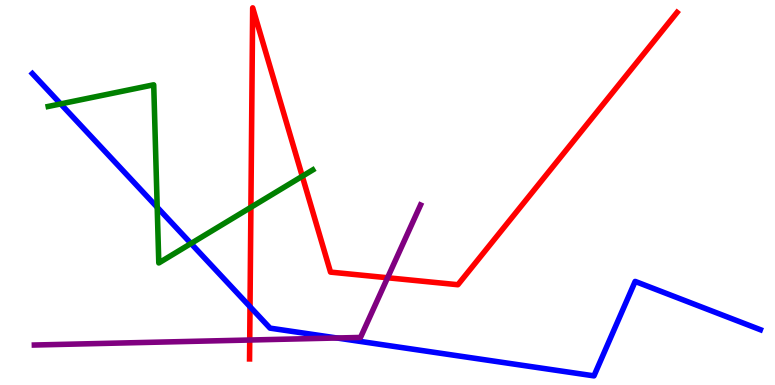[{'lines': ['blue', 'red'], 'intersections': [{'x': 3.23, 'y': 2.03}]}, {'lines': ['green', 'red'], 'intersections': [{'x': 3.24, 'y': 4.62}, {'x': 3.9, 'y': 5.42}]}, {'lines': ['purple', 'red'], 'intersections': [{'x': 3.22, 'y': 1.17}, {'x': 5.0, 'y': 2.79}]}, {'lines': ['blue', 'green'], 'intersections': [{'x': 0.783, 'y': 7.3}, {'x': 2.03, 'y': 4.62}, {'x': 2.46, 'y': 3.68}]}, {'lines': ['blue', 'purple'], 'intersections': [{'x': 4.35, 'y': 1.22}]}, {'lines': ['green', 'purple'], 'intersections': []}]